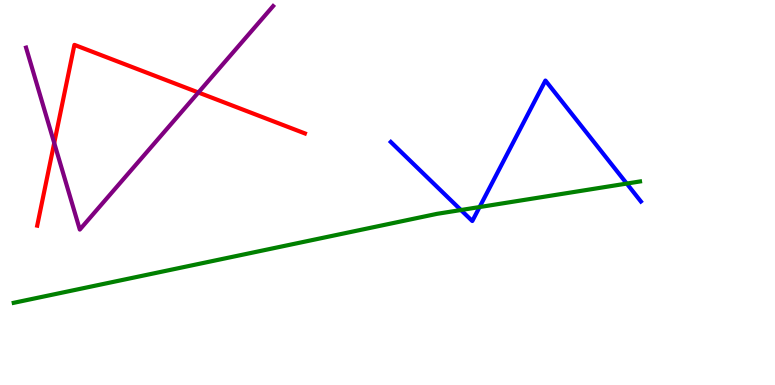[{'lines': ['blue', 'red'], 'intersections': []}, {'lines': ['green', 'red'], 'intersections': []}, {'lines': ['purple', 'red'], 'intersections': [{'x': 0.7, 'y': 6.29}, {'x': 2.56, 'y': 7.6}]}, {'lines': ['blue', 'green'], 'intersections': [{'x': 5.95, 'y': 4.54}, {'x': 6.19, 'y': 4.62}, {'x': 8.09, 'y': 5.23}]}, {'lines': ['blue', 'purple'], 'intersections': []}, {'lines': ['green', 'purple'], 'intersections': []}]